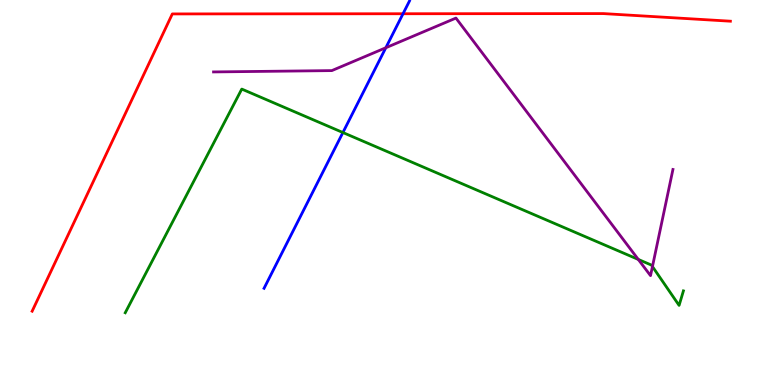[{'lines': ['blue', 'red'], 'intersections': [{'x': 5.2, 'y': 9.64}]}, {'lines': ['green', 'red'], 'intersections': []}, {'lines': ['purple', 'red'], 'intersections': []}, {'lines': ['blue', 'green'], 'intersections': [{'x': 4.42, 'y': 6.56}]}, {'lines': ['blue', 'purple'], 'intersections': [{'x': 4.98, 'y': 8.76}]}, {'lines': ['green', 'purple'], 'intersections': [{'x': 8.24, 'y': 3.26}, {'x': 8.42, 'y': 3.08}]}]